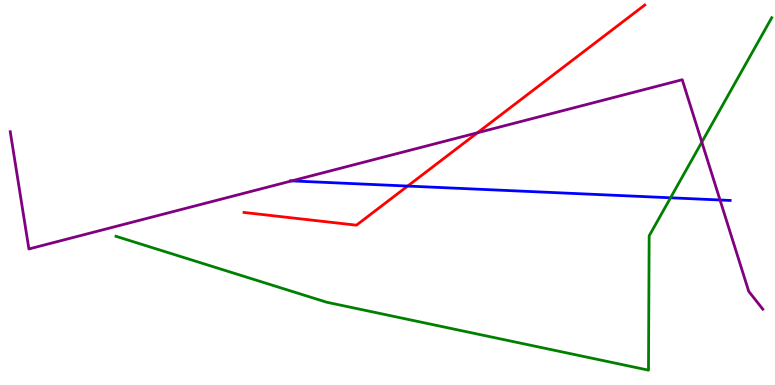[{'lines': ['blue', 'red'], 'intersections': [{'x': 5.26, 'y': 5.17}]}, {'lines': ['green', 'red'], 'intersections': []}, {'lines': ['purple', 'red'], 'intersections': [{'x': 6.16, 'y': 6.55}]}, {'lines': ['blue', 'green'], 'intersections': [{'x': 8.65, 'y': 4.86}]}, {'lines': ['blue', 'purple'], 'intersections': [{'x': 3.76, 'y': 5.3}, {'x': 9.29, 'y': 4.81}]}, {'lines': ['green', 'purple'], 'intersections': [{'x': 9.06, 'y': 6.31}]}]